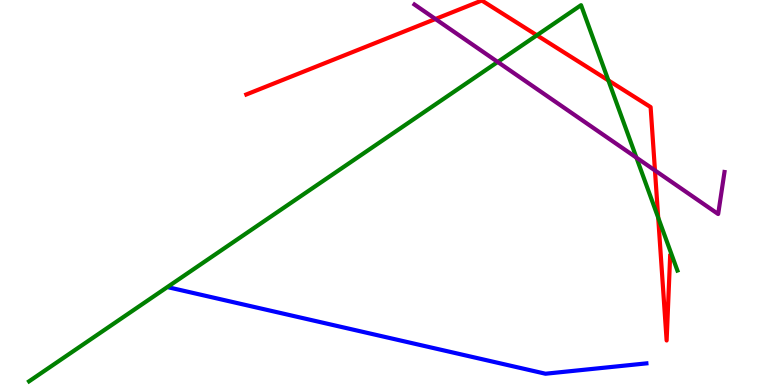[{'lines': ['blue', 'red'], 'intersections': []}, {'lines': ['green', 'red'], 'intersections': [{'x': 6.93, 'y': 9.08}, {'x': 7.85, 'y': 7.91}, {'x': 8.49, 'y': 4.35}]}, {'lines': ['purple', 'red'], 'intersections': [{'x': 5.62, 'y': 9.51}, {'x': 8.45, 'y': 5.57}]}, {'lines': ['blue', 'green'], 'intersections': []}, {'lines': ['blue', 'purple'], 'intersections': []}, {'lines': ['green', 'purple'], 'intersections': [{'x': 6.42, 'y': 8.39}, {'x': 8.21, 'y': 5.91}]}]